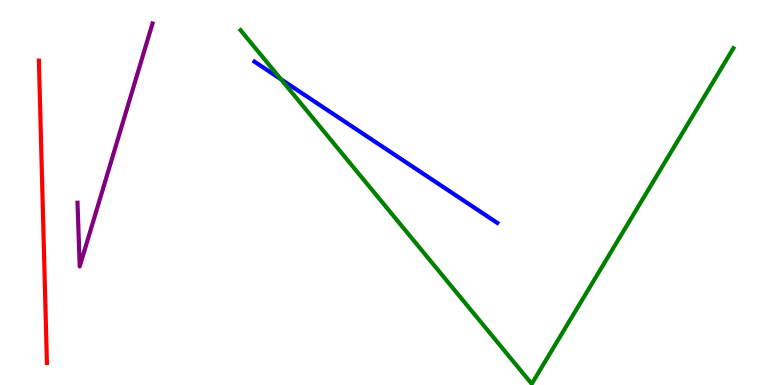[{'lines': ['blue', 'red'], 'intersections': []}, {'lines': ['green', 'red'], 'intersections': []}, {'lines': ['purple', 'red'], 'intersections': []}, {'lines': ['blue', 'green'], 'intersections': [{'x': 3.62, 'y': 7.94}]}, {'lines': ['blue', 'purple'], 'intersections': []}, {'lines': ['green', 'purple'], 'intersections': []}]